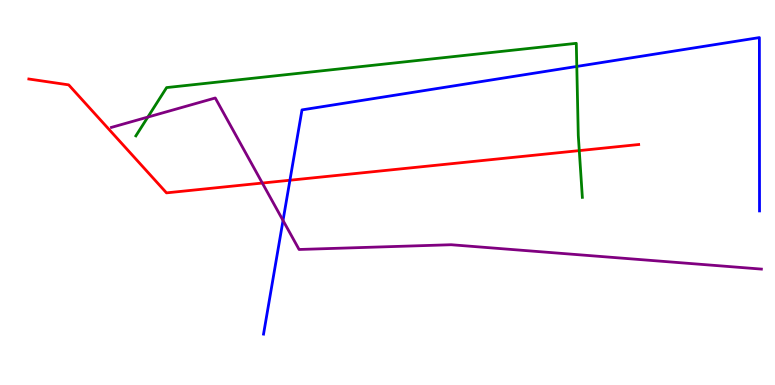[{'lines': ['blue', 'red'], 'intersections': [{'x': 3.74, 'y': 5.32}]}, {'lines': ['green', 'red'], 'intersections': [{'x': 7.47, 'y': 6.09}]}, {'lines': ['purple', 'red'], 'intersections': [{'x': 3.38, 'y': 5.25}]}, {'lines': ['blue', 'green'], 'intersections': [{'x': 7.44, 'y': 8.27}]}, {'lines': ['blue', 'purple'], 'intersections': [{'x': 3.65, 'y': 4.27}]}, {'lines': ['green', 'purple'], 'intersections': [{'x': 1.91, 'y': 6.96}]}]